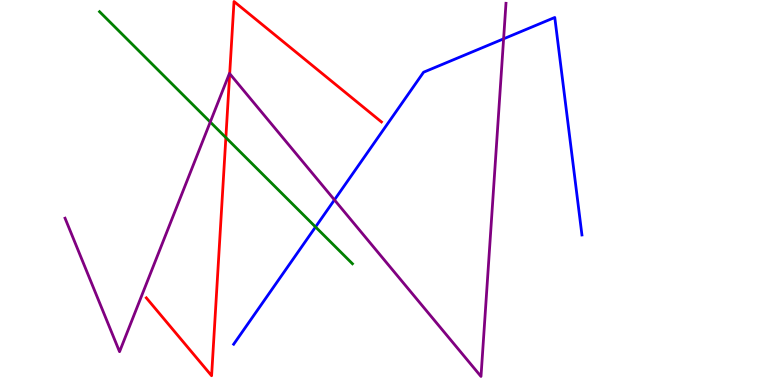[{'lines': ['blue', 'red'], 'intersections': []}, {'lines': ['green', 'red'], 'intersections': [{'x': 2.91, 'y': 6.43}]}, {'lines': ['purple', 'red'], 'intersections': [{'x': 2.96, 'y': 8.09}]}, {'lines': ['blue', 'green'], 'intersections': [{'x': 4.07, 'y': 4.1}]}, {'lines': ['blue', 'purple'], 'intersections': [{'x': 4.32, 'y': 4.81}, {'x': 6.5, 'y': 8.99}]}, {'lines': ['green', 'purple'], 'intersections': [{'x': 2.71, 'y': 6.83}]}]